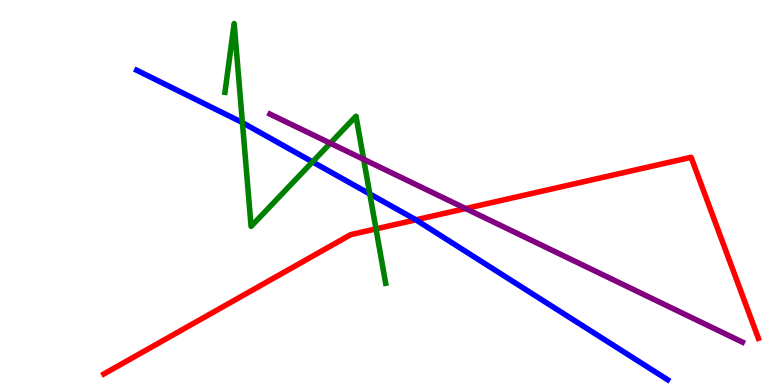[{'lines': ['blue', 'red'], 'intersections': [{'x': 5.37, 'y': 4.29}]}, {'lines': ['green', 'red'], 'intersections': [{'x': 4.85, 'y': 4.05}]}, {'lines': ['purple', 'red'], 'intersections': [{'x': 6.01, 'y': 4.58}]}, {'lines': ['blue', 'green'], 'intersections': [{'x': 3.13, 'y': 6.81}, {'x': 4.03, 'y': 5.8}, {'x': 4.77, 'y': 4.96}]}, {'lines': ['blue', 'purple'], 'intersections': []}, {'lines': ['green', 'purple'], 'intersections': [{'x': 4.26, 'y': 6.28}, {'x': 4.69, 'y': 5.86}]}]